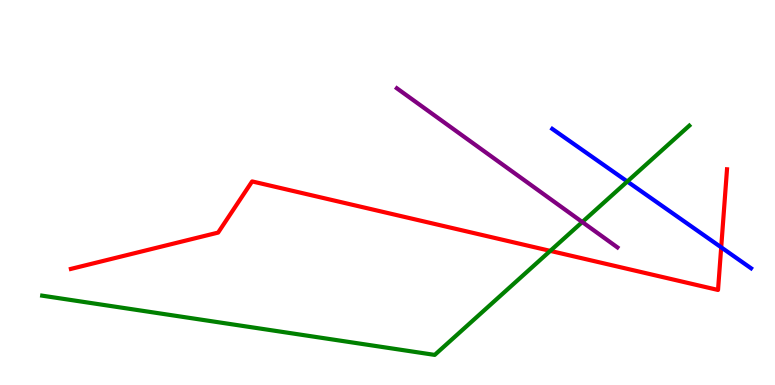[{'lines': ['blue', 'red'], 'intersections': [{'x': 9.31, 'y': 3.58}]}, {'lines': ['green', 'red'], 'intersections': [{'x': 7.1, 'y': 3.48}]}, {'lines': ['purple', 'red'], 'intersections': []}, {'lines': ['blue', 'green'], 'intersections': [{'x': 8.09, 'y': 5.29}]}, {'lines': ['blue', 'purple'], 'intersections': []}, {'lines': ['green', 'purple'], 'intersections': [{'x': 7.51, 'y': 4.23}]}]